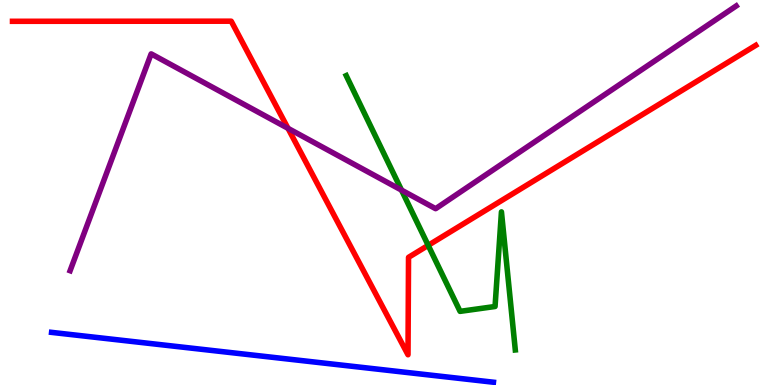[{'lines': ['blue', 'red'], 'intersections': []}, {'lines': ['green', 'red'], 'intersections': [{'x': 5.53, 'y': 3.63}]}, {'lines': ['purple', 'red'], 'intersections': [{'x': 3.72, 'y': 6.67}]}, {'lines': ['blue', 'green'], 'intersections': []}, {'lines': ['blue', 'purple'], 'intersections': []}, {'lines': ['green', 'purple'], 'intersections': [{'x': 5.18, 'y': 5.06}]}]